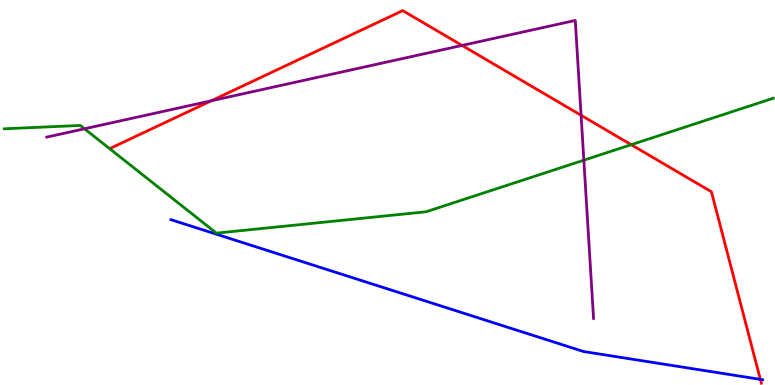[{'lines': ['blue', 'red'], 'intersections': [{'x': 9.81, 'y': 0.146}]}, {'lines': ['green', 'red'], 'intersections': [{'x': 8.14, 'y': 6.24}]}, {'lines': ['purple', 'red'], 'intersections': [{'x': 2.73, 'y': 7.38}, {'x': 5.96, 'y': 8.82}, {'x': 7.5, 'y': 7.01}]}, {'lines': ['blue', 'green'], 'intersections': []}, {'lines': ['blue', 'purple'], 'intersections': []}, {'lines': ['green', 'purple'], 'intersections': [{'x': 1.09, 'y': 6.66}, {'x': 7.53, 'y': 5.84}]}]